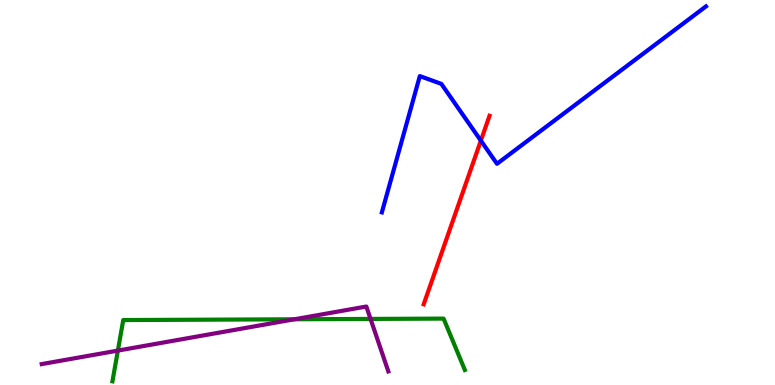[{'lines': ['blue', 'red'], 'intersections': [{'x': 6.2, 'y': 6.35}]}, {'lines': ['green', 'red'], 'intersections': []}, {'lines': ['purple', 'red'], 'intersections': []}, {'lines': ['blue', 'green'], 'intersections': []}, {'lines': ['blue', 'purple'], 'intersections': []}, {'lines': ['green', 'purple'], 'intersections': [{'x': 1.52, 'y': 0.894}, {'x': 3.8, 'y': 1.71}, {'x': 4.78, 'y': 1.72}]}]